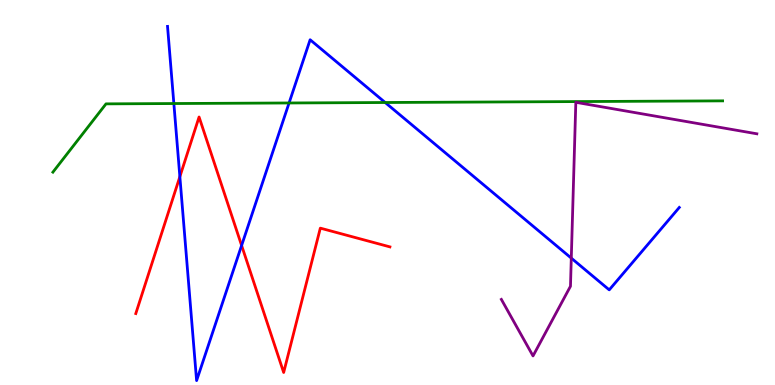[{'lines': ['blue', 'red'], 'intersections': [{'x': 2.32, 'y': 5.41}, {'x': 3.12, 'y': 3.62}]}, {'lines': ['green', 'red'], 'intersections': []}, {'lines': ['purple', 'red'], 'intersections': []}, {'lines': ['blue', 'green'], 'intersections': [{'x': 2.24, 'y': 7.31}, {'x': 3.73, 'y': 7.33}, {'x': 4.97, 'y': 7.34}]}, {'lines': ['blue', 'purple'], 'intersections': [{'x': 7.37, 'y': 3.3}]}, {'lines': ['green', 'purple'], 'intersections': []}]